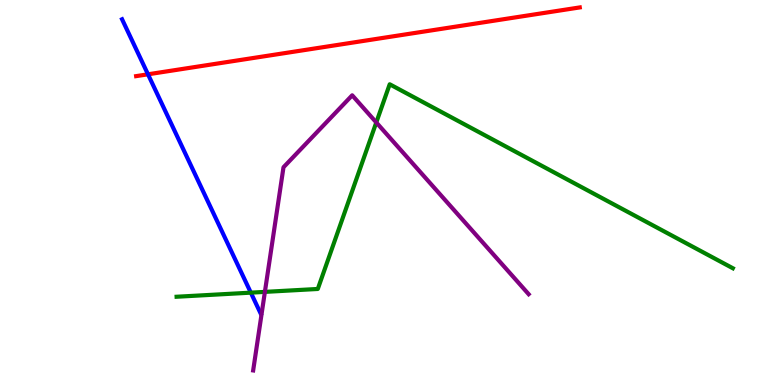[{'lines': ['blue', 'red'], 'intersections': [{'x': 1.91, 'y': 8.07}]}, {'lines': ['green', 'red'], 'intersections': []}, {'lines': ['purple', 'red'], 'intersections': []}, {'lines': ['blue', 'green'], 'intersections': [{'x': 3.24, 'y': 2.4}]}, {'lines': ['blue', 'purple'], 'intersections': []}, {'lines': ['green', 'purple'], 'intersections': [{'x': 3.42, 'y': 2.42}, {'x': 4.86, 'y': 6.82}]}]